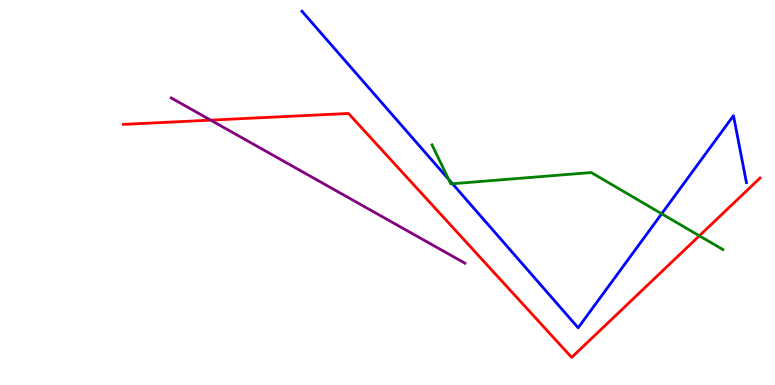[{'lines': ['blue', 'red'], 'intersections': []}, {'lines': ['green', 'red'], 'intersections': [{'x': 9.02, 'y': 3.88}]}, {'lines': ['purple', 'red'], 'intersections': [{'x': 2.72, 'y': 6.88}]}, {'lines': ['blue', 'green'], 'intersections': [{'x': 5.79, 'y': 5.34}, {'x': 5.84, 'y': 5.23}, {'x': 8.54, 'y': 4.45}]}, {'lines': ['blue', 'purple'], 'intersections': []}, {'lines': ['green', 'purple'], 'intersections': []}]